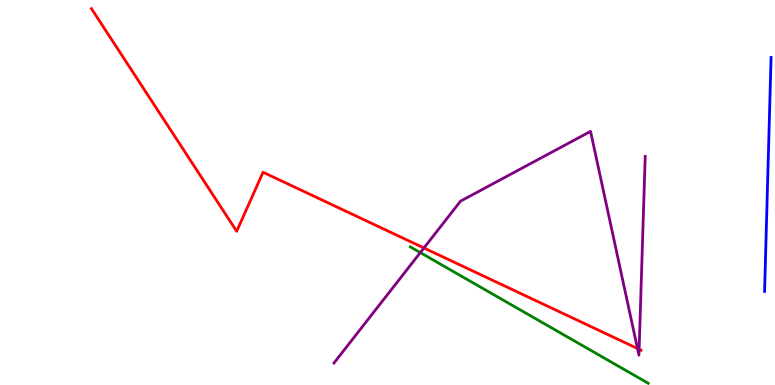[{'lines': ['blue', 'red'], 'intersections': []}, {'lines': ['green', 'red'], 'intersections': []}, {'lines': ['purple', 'red'], 'intersections': [{'x': 5.47, 'y': 3.56}, {'x': 8.23, 'y': 0.948}, {'x': 8.25, 'y': 0.928}]}, {'lines': ['blue', 'green'], 'intersections': []}, {'lines': ['blue', 'purple'], 'intersections': []}, {'lines': ['green', 'purple'], 'intersections': [{'x': 5.42, 'y': 3.44}]}]